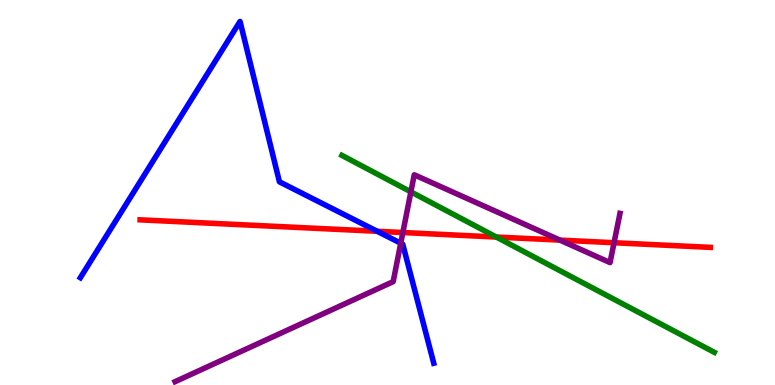[{'lines': ['blue', 'red'], 'intersections': [{'x': 4.87, 'y': 3.99}]}, {'lines': ['green', 'red'], 'intersections': [{'x': 6.4, 'y': 3.84}]}, {'lines': ['purple', 'red'], 'intersections': [{'x': 5.2, 'y': 3.96}, {'x': 7.22, 'y': 3.76}, {'x': 7.92, 'y': 3.7}]}, {'lines': ['blue', 'green'], 'intersections': []}, {'lines': ['blue', 'purple'], 'intersections': [{'x': 5.17, 'y': 3.68}]}, {'lines': ['green', 'purple'], 'intersections': [{'x': 5.3, 'y': 5.02}]}]